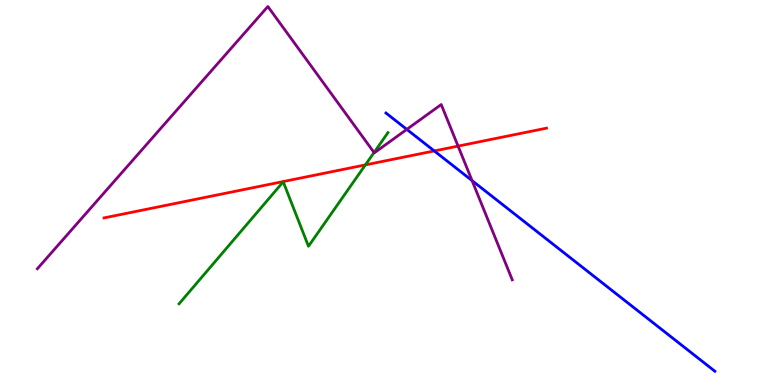[{'lines': ['blue', 'red'], 'intersections': [{'x': 5.6, 'y': 6.08}]}, {'lines': ['green', 'red'], 'intersections': [{'x': 4.71, 'y': 5.72}]}, {'lines': ['purple', 'red'], 'intersections': [{'x': 5.91, 'y': 6.21}]}, {'lines': ['blue', 'green'], 'intersections': []}, {'lines': ['blue', 'purple'], 'intersections': [{'x': 5.25, 'y': 6.64}, {'x': 6.09, 'y': 5.31}]}, {'lines': ['green', 'purple'], 'intersections': [{'x': 4.83, 'y': 6.04}]}]